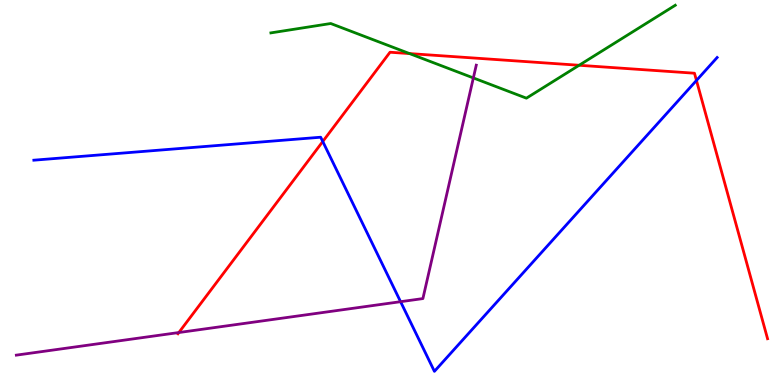[{'lines': ['blue', 'red'], 'intersections': [{'x': 4.16, 'y': 6.32}, {'x': 8.99, 'y': 7.91}]}, {'lines': ['green', 'red'], 'intersections': [{'x': 5.28, 'y': 8.61}, {'x': 7.47, 'y': 8.3}]}, {'lines': ['purple', 'red'], 'intersections': [{'x': 2.31, 'y': 1.36}]}, {'lines': ['blue', 'green'], 'intersections': []}, {'lines': ['blue', 'purple'], 'intersections': [{'x': 5.17, 'y': 2.16}]}, {'lines': ['green', 'purple'], 'intersections': [{'x': 6.11, 'y': 7.98}]}]